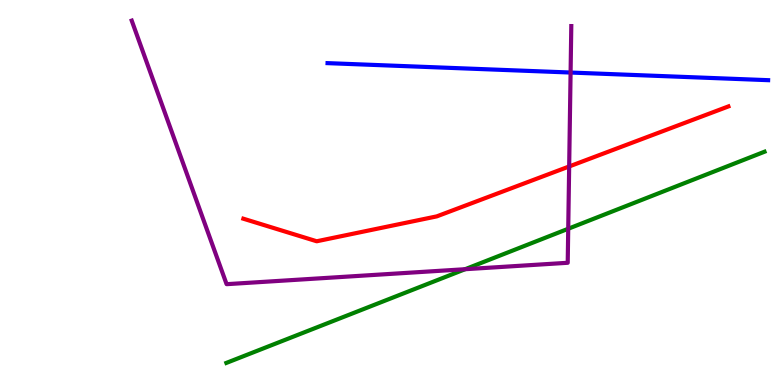[{'lines': ['blue', 'red'], 'intersections': []}, {'lines': ['green', 'red'], 'intersections': []}, {'lines': ['purple', 'red'], 'intersections': [{'x': 7.34, 'y': 5.68}]}, {'lines': ['blue', 'green'], 'intersections': []}, {'lines': ['blue', 'purple'], 'intersections': [{'x': 7.36, 'y': 8.12}]}, {'lines': ['green', 'purple'], 'intersections': [{'x': 6.0, 'y': 3.01}, {'x': 7.33, 'y': 4.06}]}]